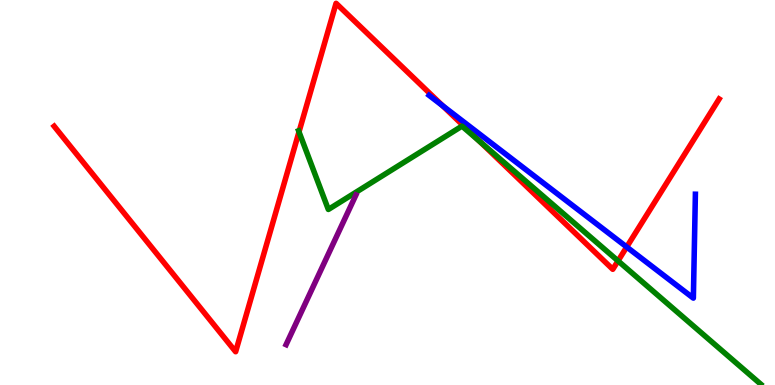[{'lines': ['blue', 'red'], 'intersections': [{'x': 5.71, 'y': 7.25}, {'x': 8.09, 'y': 3.58}]}, {'lines': ['green', 'red'], 'intersections': [{'x': 3.86, 'y': 6.57}, {'x': 6.19, 'y': 6.32}, {'x': 7.97, 'y': 3.22}]}, {'lines': ['purple', 'red'], 'intersections': []}, {'lines': ['blue', 'green'], 'intersections': []}, {'lines': ['blue', 'purple'], 'intersections': []}, {'lines': ['green', 'purple'], 'intersections': []}]